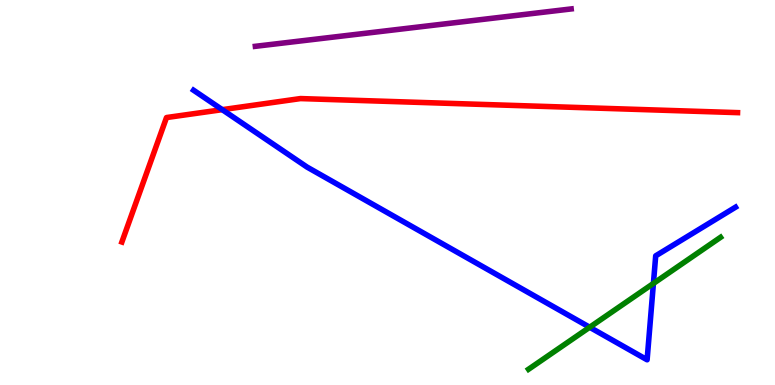[{'lines': ['blue', 'red'], 'intersections': [{'x': 2.87, 'y': 7.15}]}, {'lines': ['green', 'red'], 'intersections': []}, {'lines': ['purple', 'red'], 'intersections': []}, {'lines': ['blue', 'green'], 'intersections': [{'x': 7.61, 'y': 1.5}, {'x': 8.43, 'y': 2.64}]}, {'lines': ['blue', 'purple'], 'intersections': []}, {'lines': ['green', 'purple'], 'intersections': []}]